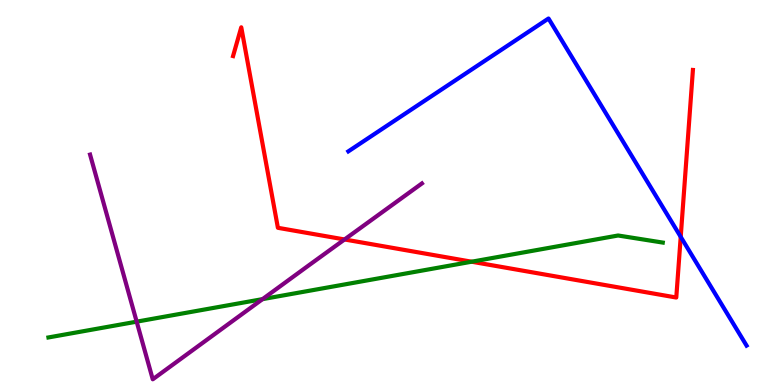[{'lines': ['blue', 'red'], 'intersections': [{'x': 8.78, 'y': 3.85}]}, {'lines': ['green', 'red'], 'intersections': [{'x': 6.09, 'y': 3.2}]}, {'lines': ['purple', 'red'], 'intersections': [{'x': 4.45, 'y': 3.78}]}, {'lines': ['blue', 'green'], 'intersections': []}, {'lines': ['blue', 'purple'], 'intersections': []}, {'lines': ['green', 'purple'], 'intersections': [{'x': 1.76, 'y': 1.65}, {'x': 3.39, 'y': 2.23}]}]